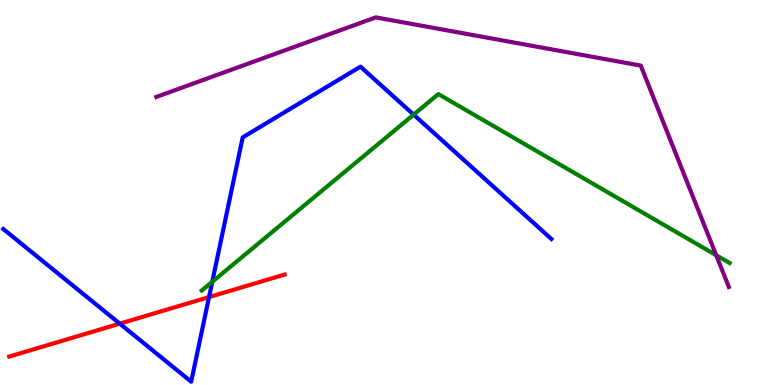[{'lines': ['blue', 'red'], 'intersections': [{'x': 1.55, 'y': 1.59}, {'x': 2.7, 'y': 2.28}]}, {'lines': ['green', 'red'], 'intersections': []}, {'lines': ['purple', 'red'], 'intersections': []}, {'lines': ['blue', 'green'], 'intersections': [{'x': 2.74, 'y': 2.68}, {'x': 5.34, 'y': 7.02}]}, {'lines': ['blue', 'purple'], 'intersections': []}, {'lines': ['green', 'purple'], 'intersections': [{'x': 9.24, 'y': 3.37}]}]